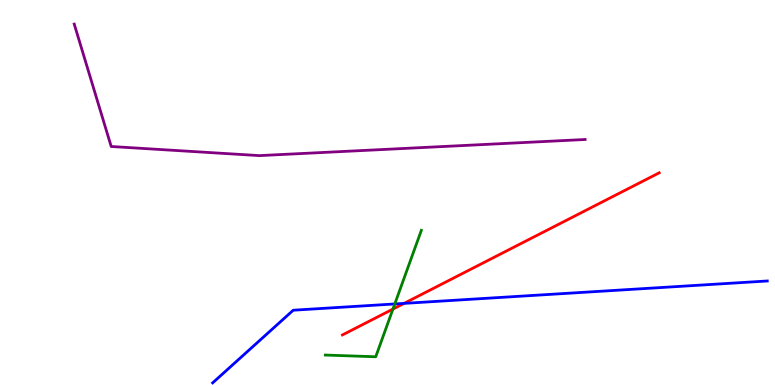[{'lines': ['blue', 'red'], 'intersections': [{'x': 5.21, 'y': 2.12}]}, {'lines': ['green', 'red'], 'intersections': [{'x': 5.07, 'y': 1.97}]}, {'lines': ['purple', 'red'], 'intersections': []}, {'lines': ['blue', 'green'], 'intersections': [{'x': 5.09, 'y': 2.11}]}, {'lines': ['blue', 'purple'], 'intersections': []}, {'lines': ['green', 'purple'], 'intersections': []}]